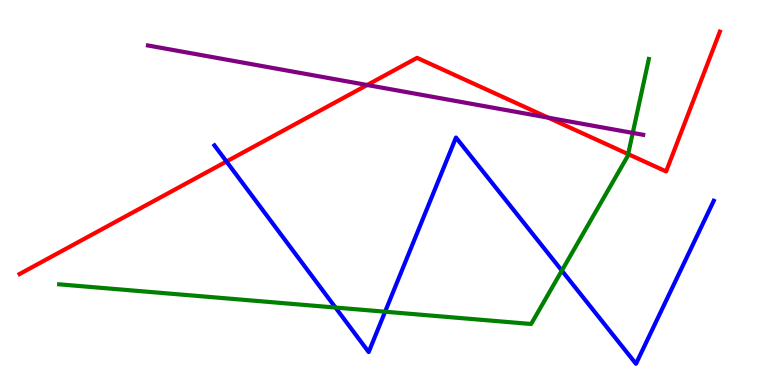[{'lines': ['blue', 'red'], 'intersections': [{'x': 2.92, 'y': 5.8}]}, {'lines': ['green', 'red'], 'intersections': [{'x': 8.11, 'y': 6.0}]}, {'lines': ['purple', 'red'], 'intersections': [{'x': 4.74, 'y': 7.79}, {'x': 7.07, 'y': 6.94}]}, {'lines': ['blue', 'green'], 'intersections': [{'x': 4.33, 'y': 2.01}, {'x': 4.97, 'y': 1.9}, {'x': 7.25, 'y': 2.97}]}, {'lines': ['blue', 'purple'], 'intersections': []}, {'lines': ['green', 'purple'], 'intersections': [{'x': 8.16, 'y': 6.55}]}]